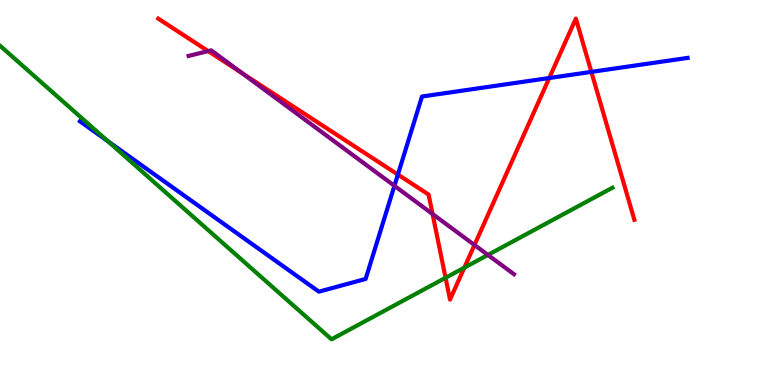[{'lines': ['blue', 'red'], 'intersections': [{'x': 5.13, 'y': 5.47}, {'x': 7.09, 'y': 7.97}, {'x': 7.63, 'y': 8.13}]}, {'lines': ['green', 'red'], 'intersections': [{'x': 5.75, 'y': 2.78}, {'x': 5.99, 'y': 3.05}]}, {'lines': ['purple', 'red'], 'intersections': [{'x': 2.69, 'y': 8.67}, {'x': 3.13, 'y': 8.09}, {'x': 5.58, 'y': 4.44}, {'x': 6.12, 'y': 3.64}]}, {'lines': ['blue', 'green'], 'intersections': [{'x': 1.39, 'y': 6.33}]}, {'lines': ['blue', 'purple'], 'intersections': [{'x': 5.09, 'y': 5.17}]}, {'lines': ['green', 'purple'], 'intersections': [{'x': 6.3, 'y': 3.38}]}]